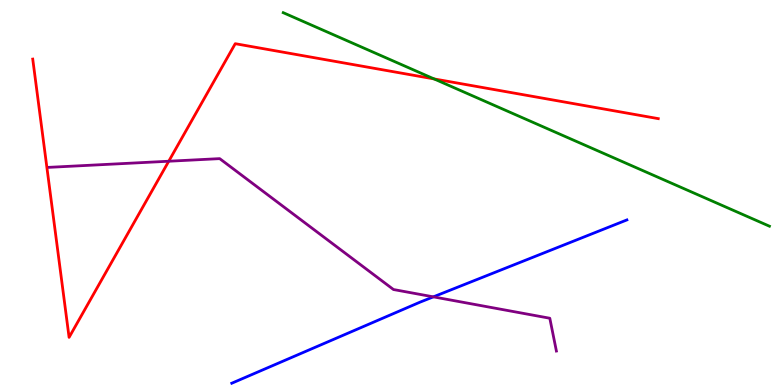[{'lines': ['blue', 'red'], 'intersections': []}, {'lines': ['green', 'red'], 'intersections': [{'x': 5.6, 'y': 7.95}]}, {'lines': ['purple', 'red'], 'intersections': [{'x': 2.18, 'y': 5.81}]}, {'lines': ['blue', 'green'], 'intersections': []}, {'lines': ['blue', 'purple'], 'intersections': [{'x': 5.59, 'y': 2.29}]}, {'lines': ['green', 'purple'], 'intersections': []}]